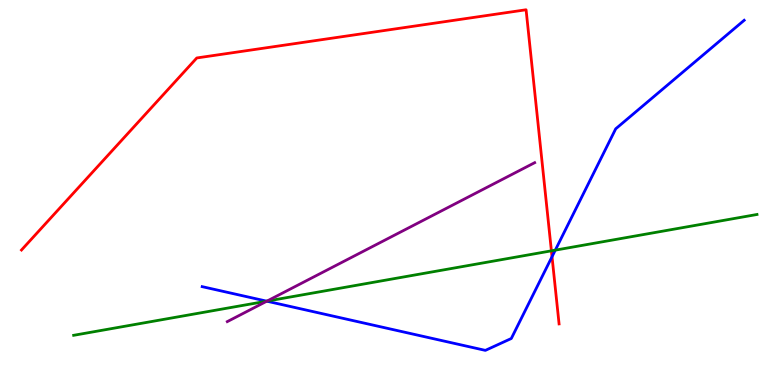[{'lines': ['blue', 'red'], 'intersections': [{'x': 7.12, 'y': 3.33}]}, {'lines': ['green', 'red'], 'intersections': [{'x': 7.11, 'y': 3.48}]}, {'lines': ['purple', 'red'], 'intersections': []}, {'lines': ['blue', 'green'], 'intersections': [{'x': 3.44, 'y': 2.18}, {'x': 7.17, 'y': 3.5}]}, {'lines': ['blue', 'purple'], 'intersections': [{'x': 3.44, 'y': 2.18}]}, {'lines': ['green', 'purple'], 'intersections': [{'x': 3.44, 'y': 2.18}]}]